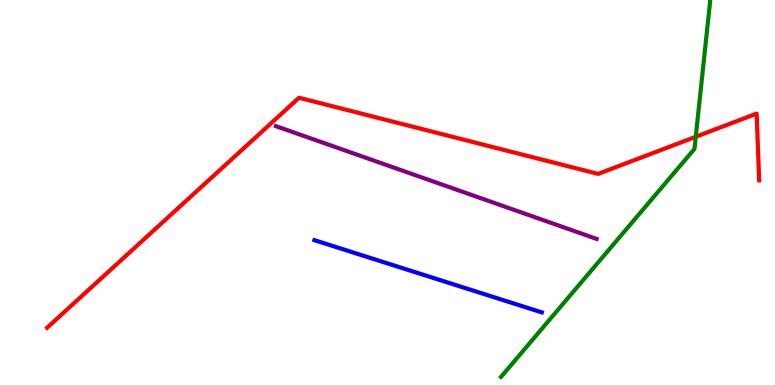[{'lines': ['blue', 'red'], 'intersections': []}, {'lines': ['green', 'red'], 'intersections': [{'x': 8.98, 'y': 6.45}]}, {'lines': ['purple', 'red'], 'intersections': []}, {'lines': ['blue', 'green'], 'intersections': []}, {'lines': ['blue', 'purple'], 'intersections': []}, {'lines': ['green', 'purple'], 'intersections': []}]